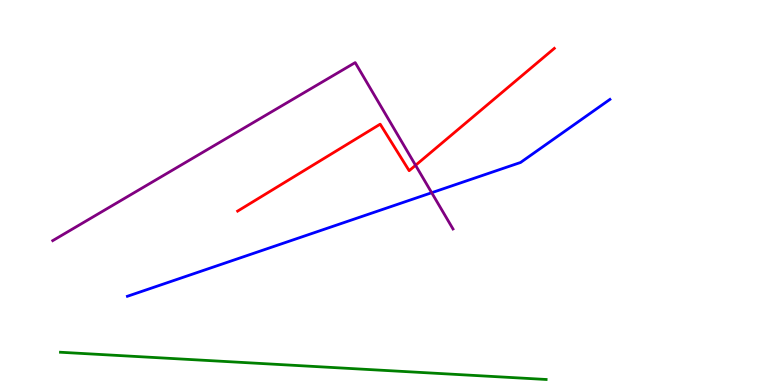[{'lines': ['blue', 'red'], 'intersections': []}, {'lines': ['green', 'red'], 'intersections': []}, {'lines': ['purple', 'red'], 'intersections': [{'x': 5.36, 'y': 5.71}]}, {'lines': ['blue', 'green'], 'intersections': []}, {'lines': ['blue', 'purple'], 'intersections': [{'x': 5.57, 'y': 4.99}]}, {'lines': ['green', 'purple'], 'intersections': []}]